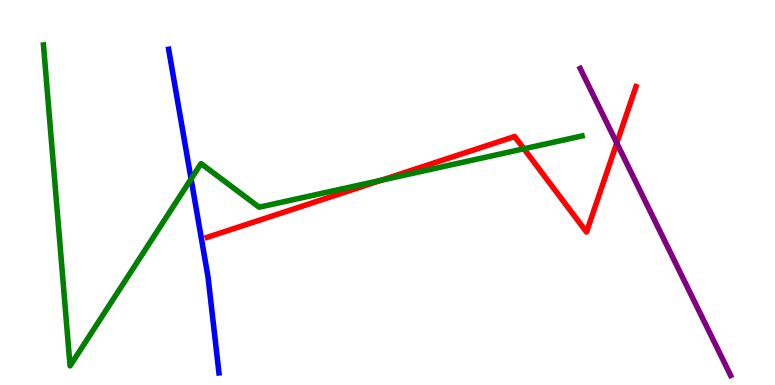[{'lines': ['blue', 'red'], 'intersections': []}, {'lines': ['green', 'red'], 'intersections': [{'x': 4.92, 'y': 5.32}, {'x': 6.76, 'y': 6.14}]}, {'lines': ['purple', 'red'], 'intersections': [{'x': 7.96, 'y': 6.28}]}, {'lines': ['blue', 'green'], 'intersections': [{'x': 2.47, 'y': 5.35}]}, {'lines': ['blue', 'purple'], 'intersections': []}, {'lines': ['green', 'purple'], 'intersections': []}]